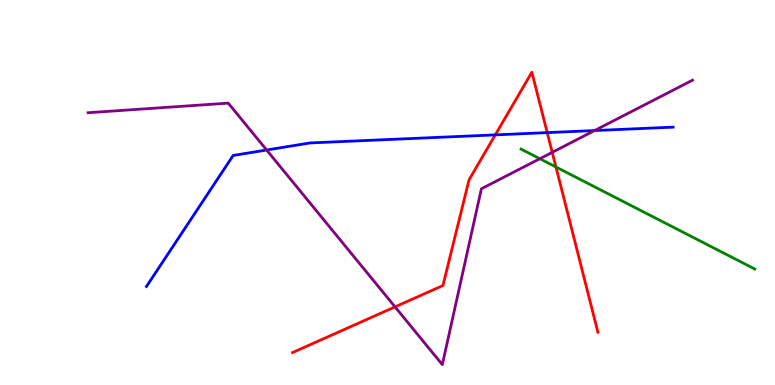[{'lines': ['blue', 'red'], 'intersections': [{'x': 6.39, 'y': 6.5}, {'x': 7.06, 'y': 6.56}]}, {'lines': ['green', 'red'], 'intersections': [{'x': 7.17, 'y': 5.66}]}, {'lines': ['purple', 'red'], 'intersections': [{'x': 5.1, 'y': 2.03}, {'x': 7.13, 'y': 6.04}]}, {'lines': ['blue', 'green'], 'intersections': []}, {'lines': ['blue', 'purple'], 'intersections': [{'x': 3.44, 'y': 6.1}, {'x': 7.67, 'y': 6.61}]}, {'lines': ['green', 'purple'], 'intersections': [{'x': 6.97, 'y': 5.88}]}]